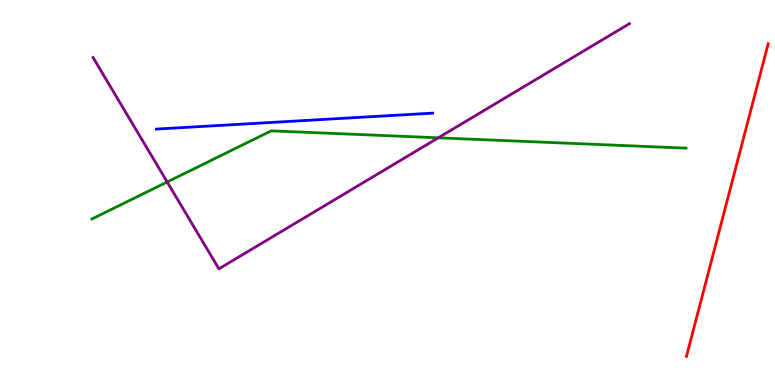[{'lines': ['blue', 'red'], 'intersections': []}, {'lines': ['green', 'red'], 'intersections': []}, {'lines': ['purple', 'red'], 'intersections': []}, {'lines': ['blue', 'green'], 'intersections': []}, {'lines': ['blue', 'purple'], 'intersections': []}, {'lines': ['green', 'purple'], 'intersections': [{'x': 2.16, 'y': 5.27}, {'x': 5.66, 'y': 6.42}]}]